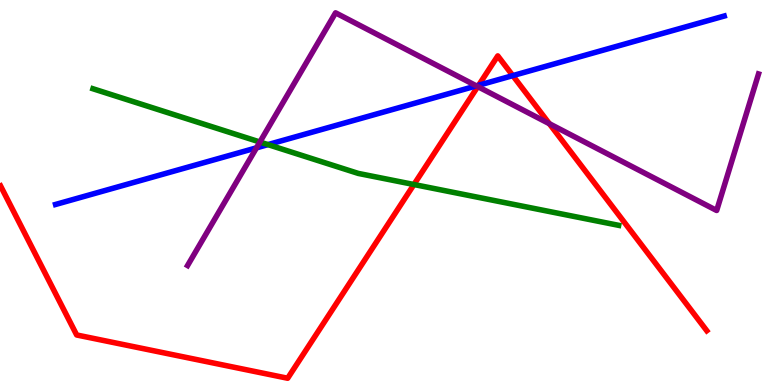[{'lines': ['blue', 'red'], 'intersections': [{'x': 6.18, 'y': 7.79}, {'x': 6.62, 'y': 8.04}]}, {'lines': ['green', 'red'], 'intersections': [{'x': 5.34, 'y': 5.21}]}, {'lines': ['purple', 'red'], 'intersections': [{'x': 6.16, 'y': 7.75}, {'x': 7.09, 'y': 6.79}]}, {'lines': ['blue', 'green'], 'intersections': [{'x': 3.46, 'y': 6.24}]}, {'lines': ['blue', 'purple'], 'intersections': [{'x': 3.31, 'y': 6.16}, {'x': 6.15, 'y': 7.77}]}, {'lines': ['green', 'purple'], 'intersections': [{'x': 3.35, 'y': 6.31}]}]